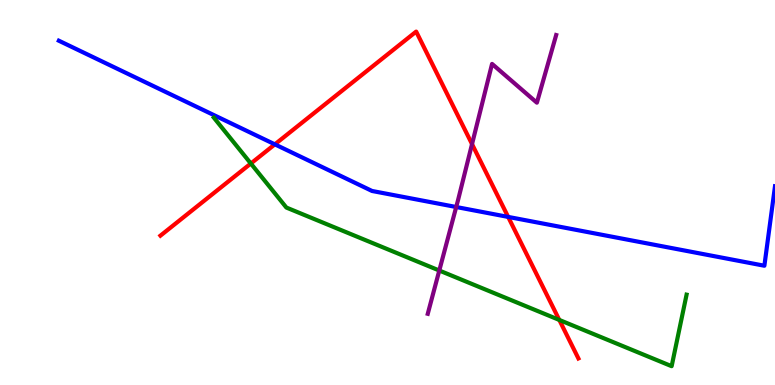[{'lines': ['blue', 'red'], 'intersections': [{'x': 3.55, 'y': 6.25}, {'x': 6.56, 'y': 4.37}]}, {'lines': ['green', 'red'], 'intersections': [{'x': 3.24, 'y': 5.75}, {'x': 7.22, 'y': 1.69}]}, {'lines': ['purple', 'red'], 'intersections': [{'x': 6.09, 'y': 6.26}]}, {'lines': ['blue', 'green'], 'intersections': []}, {'lines': ['blue', 'purple'], 'intersections': [{'x': 5.89, 'y': 4.62}]}, {'lines': ['green', 'purple'], 'intersections': [{'x': 5.67, 'y': 2.97}]}]